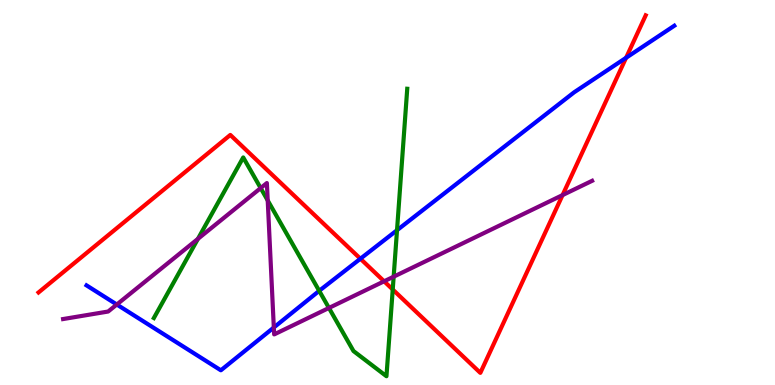[{'lines': ['blue', 'red'], 'intersections': [{'x': 4.65, 'y': 3.28}, {'x': 8.08, 'y': 8.5}]}, {'lines': ['green', 'red'], 'intersections': [{'x': 5.07, 'y': 2.48}]}, {'lines': ['purple', 'red'], 'intersections': [{'x': 4.96, 'y': 2.69}, {'x': 7.26, 'y': 4.93}]}, {'lines': ['blue', 'green'], 'intersections': [{'x': 4.12, 'y': 2.45}, {'x': 5.12, 'y': 4.02}]}, {'lines': ['blue', 'purple'], 'intersections': [{'x': 1.51, 'y': 2.09}, {'x': 3.53, 'y': 1.49}]}, {'lines': ['green', 'purple'], 'intersections': [{'x': 2.55, 'y': 3.8}, {'x': 3.36, 'y': 5.11}, {'x': 3.45, 'y': 4.79}, {'x': 4.24, 'y': 2.0}, {'x': 5.08, 'y': 2.81}]}]